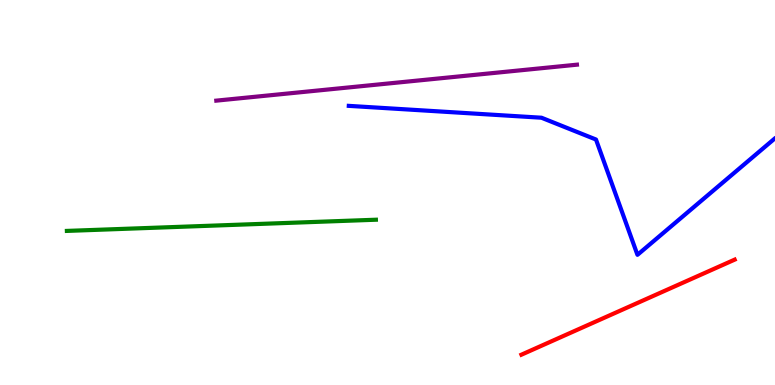[{'lines': ['blue', 'red'], 'intersections': []}, {'lines': ['green', 'red'], 'intersections': []}, {'lines': ['purple', 'red'], 'intersections': []}, {'lines': ['blue', 'green'], 'intersections': []}, {'lines': ['blue', 'purple'], 'intersections': []}, {'lines': ['green', 'purple'], 'intersections': []}]